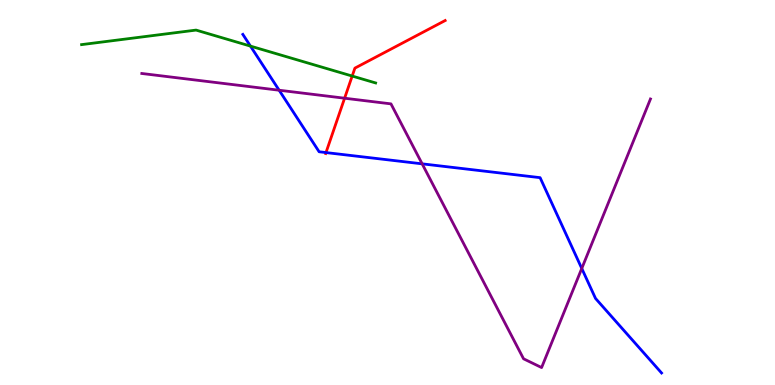[{'lines': ['blue', 'red'], 'intersections': [{'x': 4.21, 'y': 6.04}]}, {'lines': ['green', 'red'], 'intersections': [{'x': 4.54, 'y': 8.02}]}, {'lines': ['purple', 'red'], 'intersections': [{'x': 4.45, 'y': 7.45}]}, {'lines': ['blue', 'green'], 'intersections': [{'x': 3.23, 'y': 8.8}]}, {'lines': ['blue', 'purple'], 'intersections': [{'x': 3.6, 'y': 7.66}, {'x': 5.45, 'y': 5.74}, {'x': 7.51, 'y': 3.03}]}, {'lines': ['green', 'purple'], 'intersections': []}]